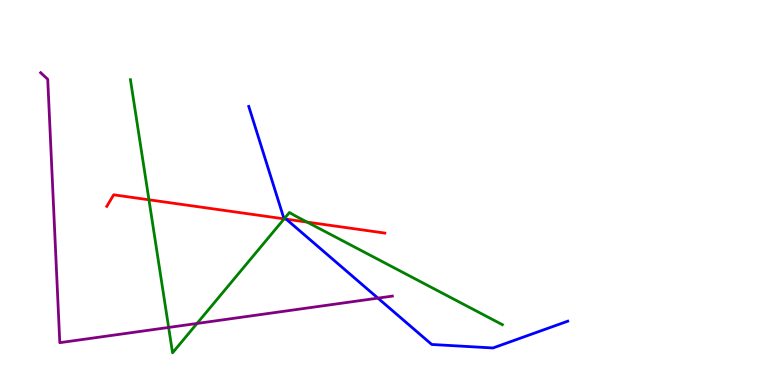[{'lines': ['blue', 'red'], 'intersections': [{'x': 3.69, 'y': 4.31}]}, {'lines': ['green', 'red'], 'intersections': [{'x': 1.92, 'y': 4.81}, {'x': 3.67, 'y': 4.32}, {'x': 3.96, 'y': 4.23}]}, {'lines': ['purple', 'red'], 'intersections': []}, {'lines': ['blue', 'green'], 'intersections': [{'x': 3.68, 'y': 4.34}]}, {'lines': ['blue', 'purple'], 'intersections': [{'x': 4.88, 'y': 2.26}]}, {'lines': ['green', 'purple'], 'intersections': [{'x': 2.18, 'y': 1.5}, {'x': 2.54, 'y': 1.6}]}]